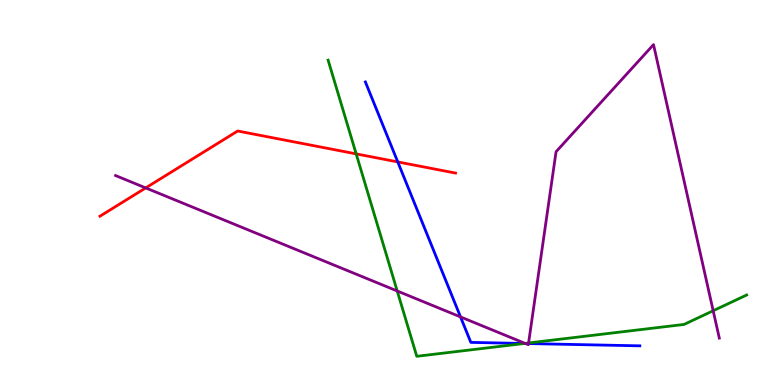[{'lines': ['blue', 'red'], 'intersections': [{'x': 5.13, 'y': 5.79}]}, {'lines': ['green', 'red'], 'intersections': [{'x': 4.6, 'y': 6.0}]}, {'lines': ['purple', 'red'], 'intersections': [{'x': 1.88, 'y': 5.12}]}, {'lines': ['blue', 'green'], 'intersections': [{'x': 6.77, 'y': 1.08}]}, {'lines': ['blue', 'purple'], 'intersections': [{'x': 5.94, 'y': 1.77}, {'x': 6.78, 'y': 1.08}, {'x': 6.82, 'y': 1.08}]}, {'lines': ['green', 'purple'], 'intersections': [{'x': 5.13, 'y': 2.44}, {'x': 6.78, 'y': 1.08}, {'x': 6.82, 'y': 1.09}, {'x': 9.2, 'y': 1.93}]}]